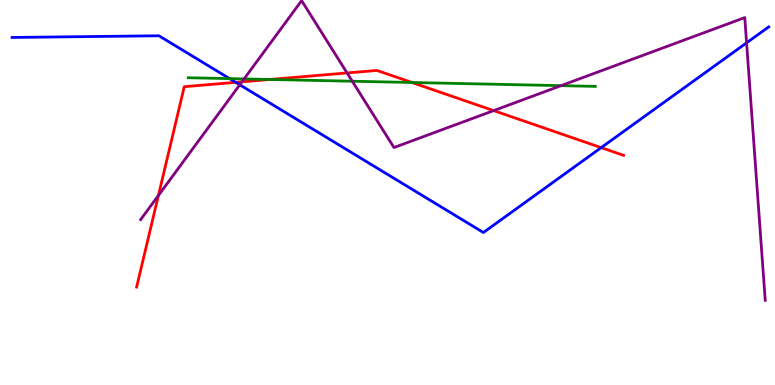[{'lines': ['blue', 'red'], 'intersections': [{'x': 3.04, 'y': 7.86}, {'x': 7.76, 'y': 6.17}]}, {'lines': ['green', 'red'], 'intersections': [{'x': 3.48, 'y': 7.94}, {'x': 5.32, 'y': 7.86}]}, {'lines': ['purple', 'red'], 'intersections': [{'x': 2.04, 'y': 4.92}, {'x': 3.12, 'y': 7.87}, {'x': 4.48, 'y': 8.11}, {'x': 6.37, 'y': 7.13}]}, {'lines': ['blue', 'green'], 'intersections': [{'x': 2.96, 'y': 7.96}]}, {'lines': ['blue', 'purple'], 'intersections': [{'x': 3.09, 'y': 7.8}, {'x': 9.63, 'y': 8.89}]}, {'lines': ['green', 'purple'], 'intersections': [{'x': 3.15, 'y': 7.95}, {'x': 4.55, 'y': 7.89}, {'x': 7.24, 'y': 7.78}]}]